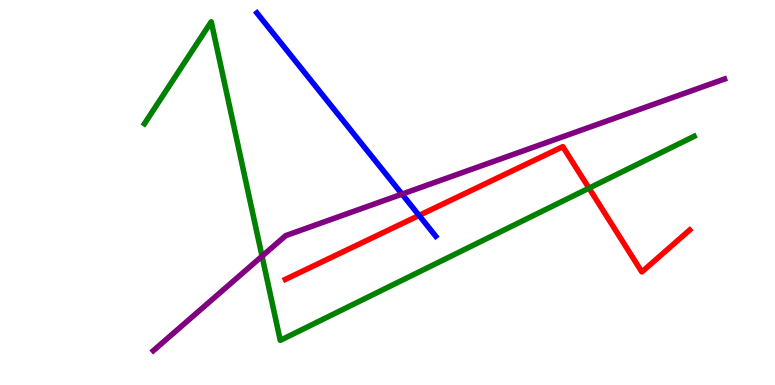[{'lines': ['blue', 'red'], 'intersections': [{'x': 5.41, 'y': 4.4}]}, {'lines': ['green', 'red'], 'intersections': [{'x': 7.6, 'y': 5.11}]}, {'lines': ['purple', 'red'], 'intersections': []}, {'lines': ['blue', 'green'], 'intersections': []}, {'lines': ['blue', 'purple'], 'intersections': [{'x': 5.19, 'y': 4.96}]}, {'lines': ['green', 'purple'], 'intersections': [{'x': 3.38, 'y': 3.35}]}]